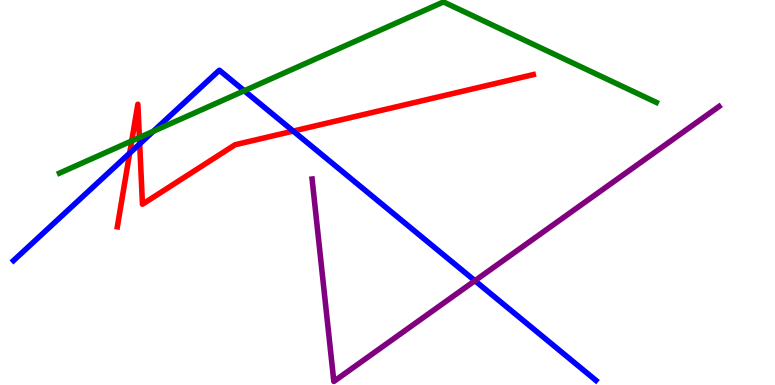[{'lines': ['blue', 'red'], 'intersections': [{'x': 1.67, 'y': 6.02}, {'x': 1.8, 'y': 6.26}, {'x': 3.78, 'y': 6.6}]}, {'lines': ['green', 'red'], 'intersections': [{'x': 1.7, 'y': 6.34}, {'x': 1.8, 'y': 6.43}]}, {'lines': ['purple', 'red'], 'intersections': []}, {'lines': ['blue', 'green'], 'intersections': [{'x': 1.98, 'y': 6.59}, {'x': 3.15, 'y': 7.64}]}, {'lines': ['blue', 'purple'], 'intersections': [{'x': 6.13, 'y': 2.71}]}, {'lines': ['green', 'purple'], 'intersections': []}]